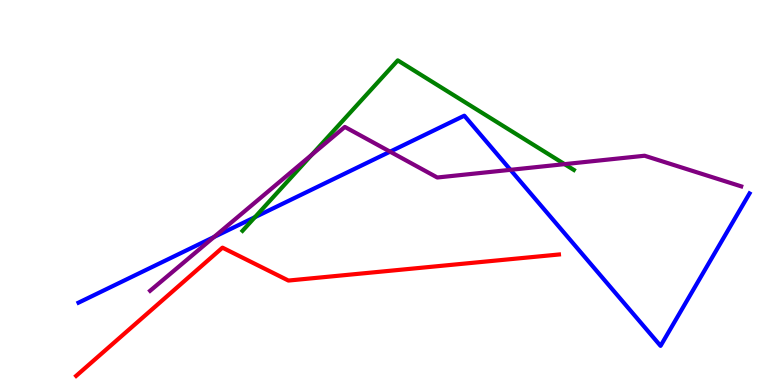[{'lines': ['blue', 'red'], 'intersections': []}, {'lines': ['green', 'red'], 'intersections': []}, {'lines': ['purple', 'red'], 'intersections': []}, {'lines': ['blue', 'green'], 'intersections': [{'x': 3.29, 'y': 4.36}]}, {'lines': ['blue', 'purple'], 'intersections': [{'x': 2.76, 'y': 3.84}, {'x': 5.03, 'y': 6.06}, {'x': 6.59, 'y': 5.59}]}, {'lines': ['green', 'purple'], 'intersections': [{'x': 4.02, 'y': 5.98}, {'x': 7.28, 'y': 5.74}]}]